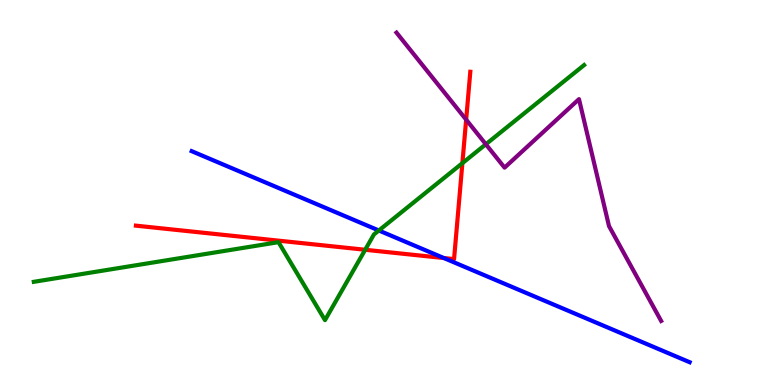[{'lines': ['blue', 'red'], 'intersections': [{'x': 5.73, 'y': 3.3}]}, {'lines': ['green', 'red'], 'intersections': [{'x': 4.71, 'y': 3.51}, {'x': 5.97, 'y': 5.76}]}, {'lines': ['purple', 'red'], 'intersections': [{'x': 6.01, 'y': 6.89}]}, {'lines': ['blue', 'green'], 'intersections': [{'x': 4.89, 'y': 4.01}]}, {'lines': ['blue', 'purple'], 'intersections': []}, {'lines': ['green', 'purple'], 'intersections': [{'x': 6.27, 'y': 6.25}]}]